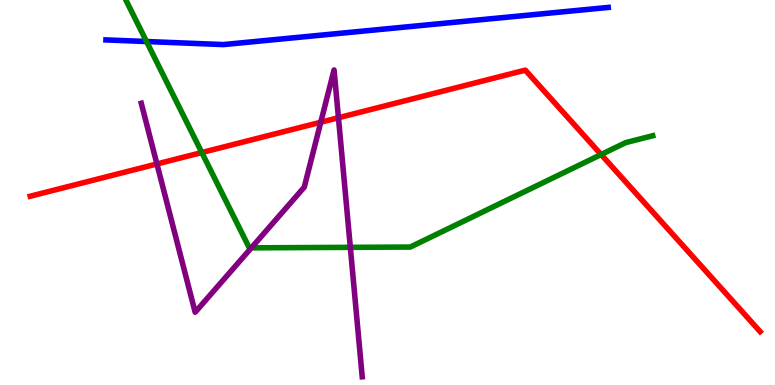[{'lines': ['blue', 'red'], 'intersections': []}, {'lines': ['green', 'red'], 'intersections': [{'x': 2.6, 'y': 6.04}, {'x': 7.76, 'y': 5.99}]}, {'lines': ['purple', 'red'], 'intersections': [{'x': 2.02, 'y': 5.74}, {'x': 4.14, 'y': 6.82}, {'x': 4.37, 'y': 6.94}]}, {'lines': ['blue', 'green'], 'intersections': [{'x': 1.89, 'y': 8.92}]}, {'lines': ['blue', 'purple'], 'intersections': []}, {'lines': ['green', 'purple'], 'intersections': [{'x': 3.24, 'y': 3.56}, {'x': 4.52, 'y': 3.58}]}]